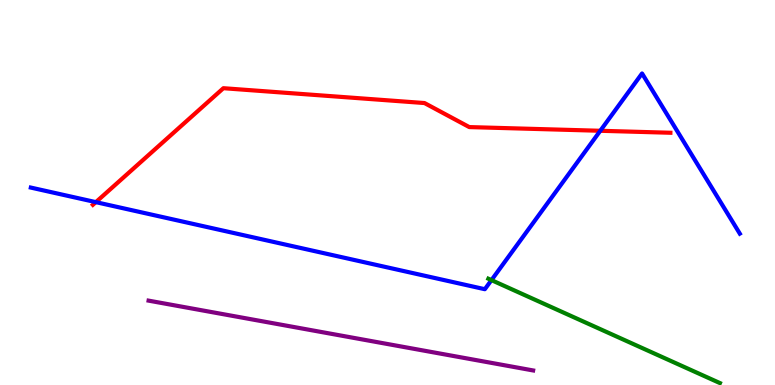[{'lines': ['blue', 'red'], 'intersections': [{'x': 1.24, 'y': 4.75}, {'x': 7.75, 'y': 6.6}]}, {'lines': ['green', 'red'], 'intersections': []}, {'lines': ['purple', 'red'], 'intersections': []}, {'lines': ['blue', 'green'], 'intersections': [{'x': 6.34, 'y': 2.72}]}, {'lines': ['blue', 'purple'], 'intersections': []}, {'lines': ['green', 'purple'], 'intersections': []}]